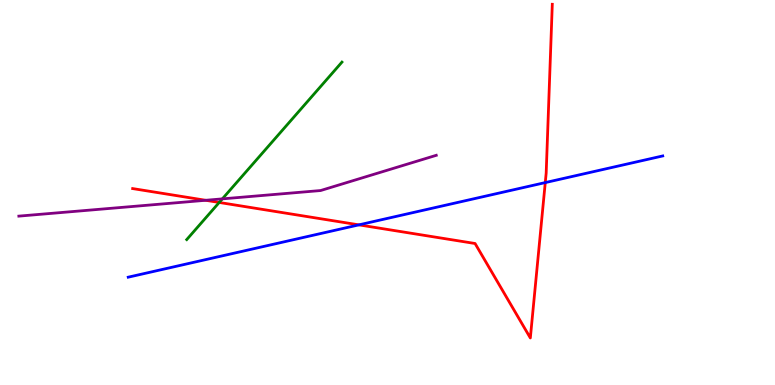[{'lines': ['blue', 'red'], 'intersections': [{'x': 4.63, 'y': 4.16}, {'x': 7.04, 'y': 5.26}]}, {'lines': ['green', 'red'], 'intersections': [{'x': 2.83, 'y': 4.74}]}, {'lines': ['purple', 'red'], 'intersections': [{'x': 2.65, 'y': 4.8}]}, {'lines': ['blue', 'green'], 'intersections': []}, {'lines': ['blue', 'purple'], 'intersections': []}, {'lines': ['green', 'purple'], 'intersections': [{'x': 2.87, 'y': 4.83}]}]